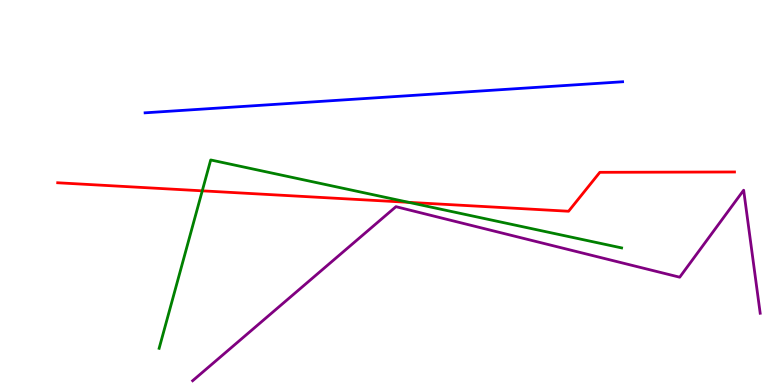[{'lines': ['blue', 'red'], 'intersections': []}, {'lines': ['green', 'red'], 'intersections': [{'x': 2.61, 'y': 5.04}, {'x': 5.27, 'y': 4.74}]}, {'lines': ['purple', 'red'], 'intersections': []}, {'lines': ['blue', 'green'], 'intersections': []}, {'lines': ['blue', 'purple'], 'intersections': []}, {'lines': ['green', 'purple'], 'intersections': []}]